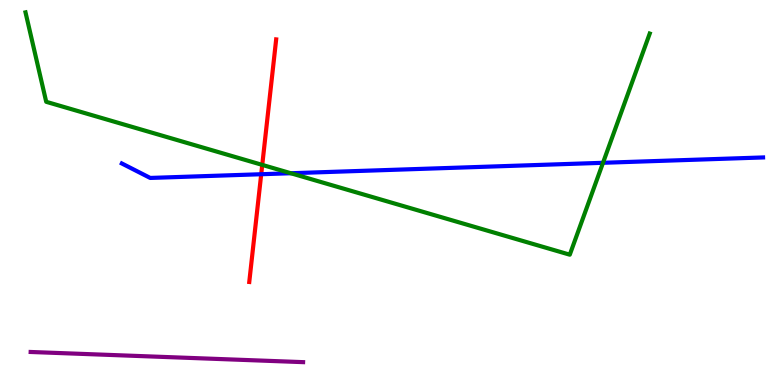[{'lines': ['blue', 'red'], 'intersections': [{'x': 3.37, 'y': 5.47}]}, {'lines': ['green', 'red'], 'intersections': [{'x': 3.38, 'y': 5.72}]}, {'lines': ['purple', 'red'], 'intersections': []}, {'lines': ['blue', 'green'], 'intersections': [{'x': 3.75, 'y': 5.5}, {'x': 7.78, 'y': 5.77}]}, {'lines': ['blue', 'purple'], 'intersections': []}, {'lines': ['green', 'purple'], 'intersections': []}]